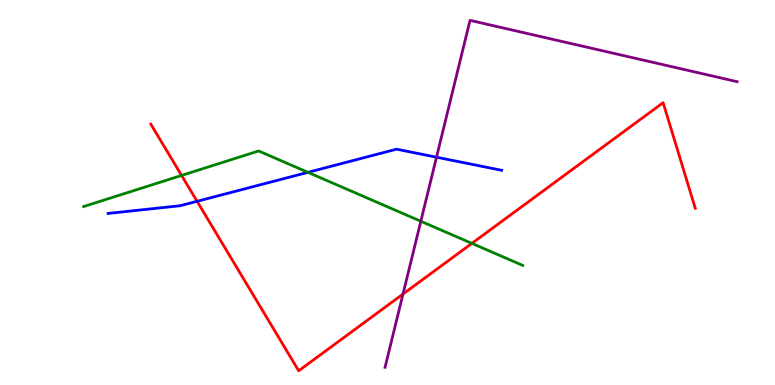[{'lines': ['blue', 'red'], 'intersections': [{'x': 2.54, 'y': 4.77}]}, {'lines': ['green', 'red'], 'intersections': [{'x': 2.34, 'y': 5.44}, {'x': 6.09, 'y': 3.68}]}, {'lines': ['purple', 'red'], 'intersections': [{'x': 5.2, 'y': 2.36}]}, {'lines': ['blue', 'green'], 'intersections': [{'x': 3.97, 'y': 5.52}]}, {'lines': ['blue', 'purple'], 'intersections': [{'x': 5.63, 'y': 5.92}]}, {'lines': ['green', 'purple'], 'intersections': [{'x': 5.43, 'y': 4.25}]}]